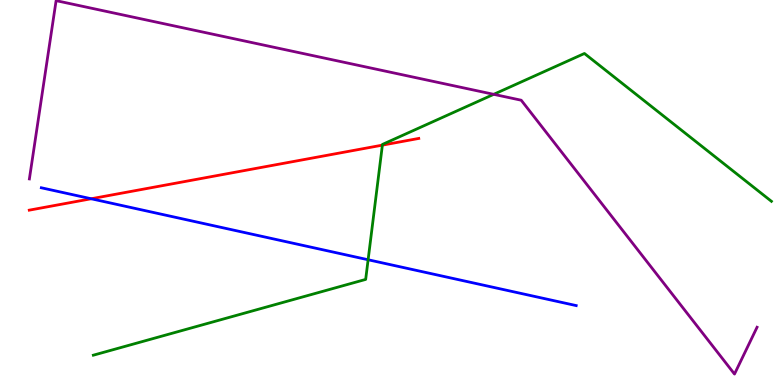[{'lines': ['blue', 'red'], 'intersections': [{'x': 1.18, 'y': 4.84}]}, {'lines': ['green', 'red'], 'intersections': [{'x': 4.93, 'y': 6.23}]}, {'lines': ['purple', 'red'], 'intersections': []}, {'lines': ['blue', 'green'], 'intersections': [{'x': 4.75, 'y': 3.25}]}, {'lines': ['blue', 'purple'], 'intersections': []}, {'lines': ['green', 'purple'], 'intersections': [{'x': 6.37, 'y': 7.55}]}]